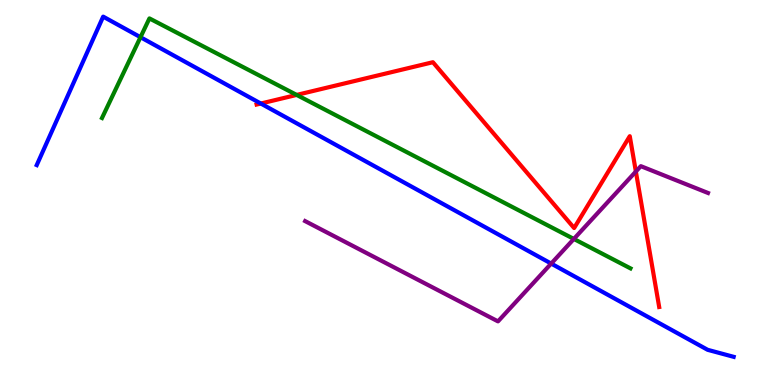[{'lines': ['blue', 'red'], 'intersections': [{'x': 3.37, 'y': 7.31}]}, {'lines': ['green', 'red'], 'intersections': [{'x': 3.83, 'y': 7.53}]}, {'lines': ['purple', 'red'], 'intersections': [{'x': 8.2, 'y': 5.54}]}, {'lines': ['blue', 'green'], 'intersections': [{'x': 1.81, 'y': 9.03}]}, {'lines': ['blue', 'purple'], 'intersections': [{'x': 7.11, 'y': 3.15}]}, {'lines': ['green', 'purple'], 'intersections': [{'x': 7.4, 'y': 3.79}]}]